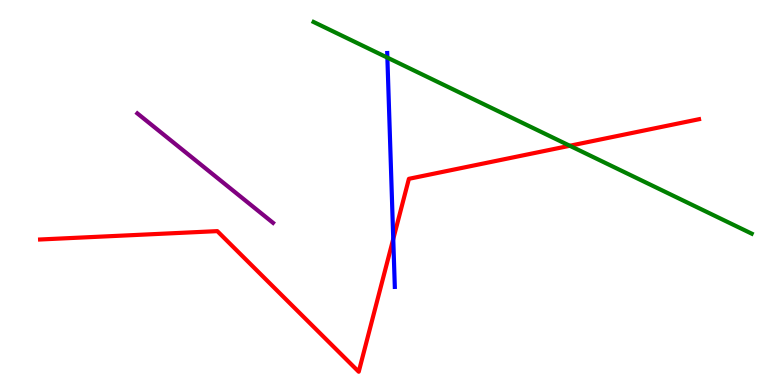[{'lines': ['blue', 'red'], 'intersections': [{'x': 5.07, 'y': 3.79}]}, {'lines': ['green', 'red'], 'intersections': [{'x': 7.35, 'y': 6.21}]}, {'lines': ['purple', 'red'], 'intersections': []}, {'lines': ['blue', 'green'], 'intersections': [{'x': 5.0, 'y': 8.5}]}, {'lines': ['blue', 'purple'], 'intersections': []}, {'lines': ['green', 'purple'], 'intersections': []}]